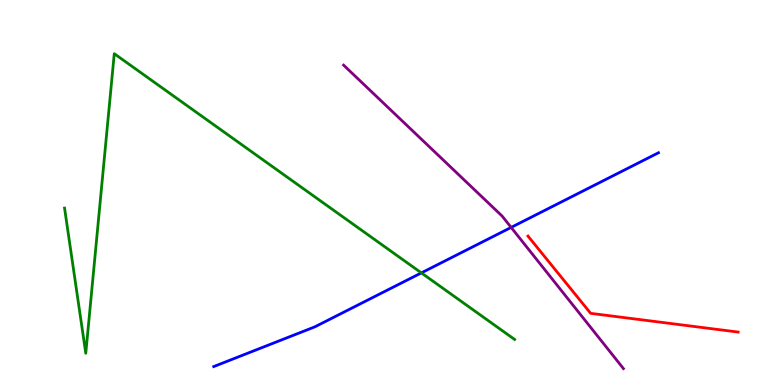[{'lines': ['blue', 'red'], 'intersections': []}, {'lines': ['green', 'red'], 'intersections': []}, {'lines': ['purple', 'red'], 'intersections': []}, {'lines': ['blue', 'green'], 'intersections': [{'x': 5.44, 'y': 2.91}]}, {'lines': ['blue', 'purple'], 'intersections': [{'x': 6.6, 'y': 4.09}]}, {'lines': ['green', 'purple'], 'intersections': []}]